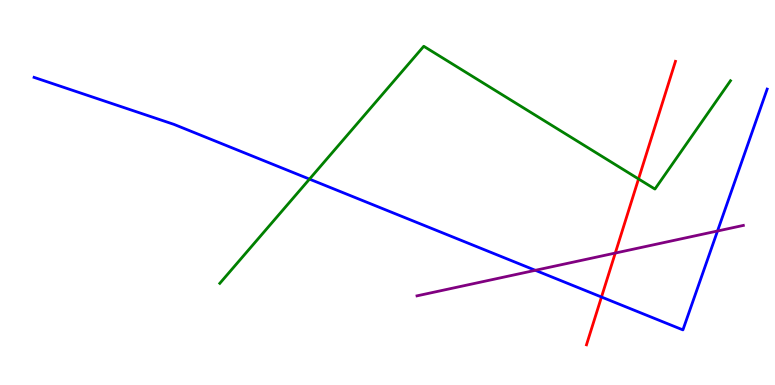[{'lines': ['blue', 'red'], 'intersections': [{'x': 7.76, 'y': 2.29}]}, {'lines': ['green', 'red'], 'intersections': [{'x': 8.24, 'y': 5.35}]}, {'lines': ['purple', 'red'], 'intersections': [{'x': 7.94, 'y': 3.43}]}, {'lines': ['blue', 'green'], 'intersections': [{'x': 3.99, 'y': 5.35}]}, {'lines': ['blue', 'purple'], 'intersections': [{'x': 6.91, 'y': 2.98}, {'x': 9.26, 'y': 4.0}]}, {'lines': ['green', 'purple'], 'intersections': []}]